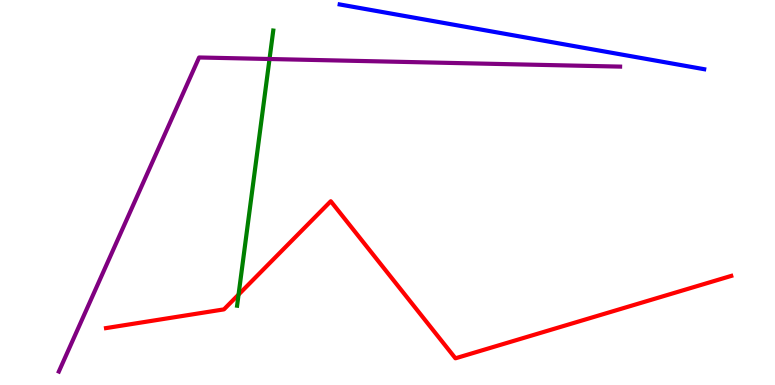[{'lines': ['blue', 'red'], 'intersections': []}, {'lines': ['green', 'red'], 'intersections': [{'x': 3.08, 'y': 2.35}]}, {'lines': ['purple', 'red'], 'intersections': []}, {'lines': ['blue', 'green'], 'intersections': []}, {'lines': ['blue', 'purple'], 'intersections': []}, {'lines': ['green', 'purple'], 'intersections': [{'x': 3.48, 'y': 8.47}]}]